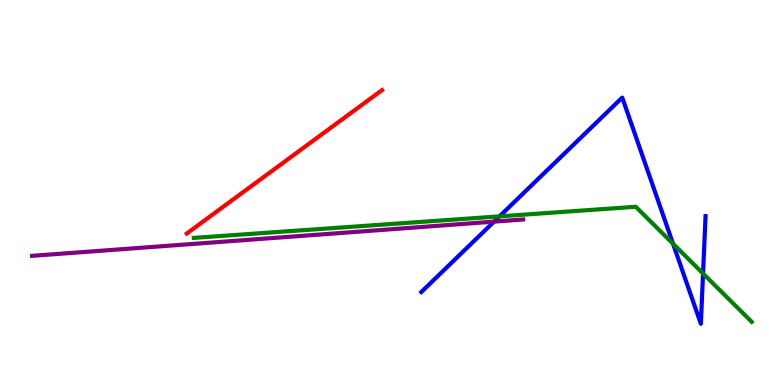[{'lines': ['blue', 'red'], 'intersections': []}, {'lines': ['green', 'red'], 'intersections': []}, {'lines': ['purple', 'red'], 'intersections': []}, {'lines': ['blue', 'green'], 'intersections': [{'x': 6.45, 'y': 4.38}, {'x': 8.68, 'y': 3.67}, {'x': 9.07, 'y': 2.89}]}, {'lines': ['blue', 'purple'], 'intersections': [{'x': 6.37, 'y': 4.24}]}, {'lines': ['green', 'purple'], 'intersections': []}]